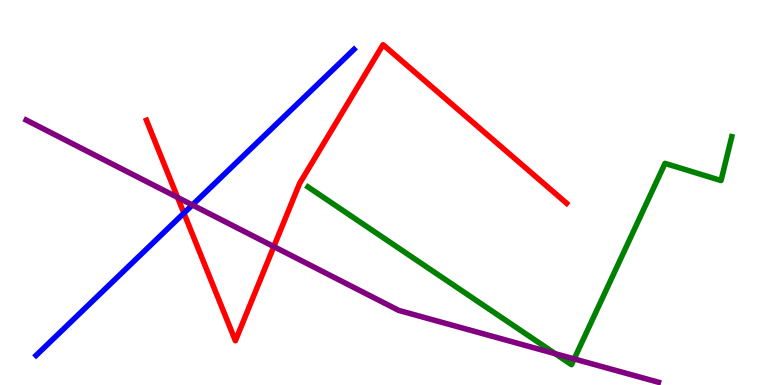[{'lines': ['blue', 'red'], 'intersections': [{'x': 2.37, 'y': 4.46}]}, {'lines': ['green', 'red'], 'intersections': []}, {'lines': ['purple', 'red'], 'intersections': [{'x': 2.29, 'y': 4.87}, {'x': 3.53, 'y': 3.6}]}, {'lines': ['blue', 'green'], 'intersections': []}, {'lines': ['blue', 'purple'], 'intersections': [{'x': 2.48, 'y': 4.68}]}, {'lines': ['green', 'purple'], 'intersections': [{'x': 7.16, 'y': 0.814}, {'x': 7.41, 'y': 0.677}]}]